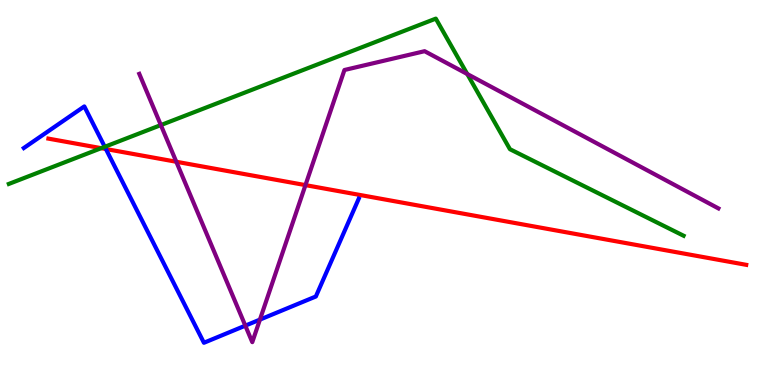[{'lines': ['blue', 'red'], 'intersections': [{'x': 1.37, 'y': 6.13}]}, {'lines': ['green', 'red'], 'intersections': [{'x': 1.31, 'y': 6.15}]}, {'lines': ['purple', 'red'], 'intersections': [{'x': 2.27, 'y': 5.8}, {'x': 3.94, 'y': 5.19}]}, {'lines': ['blue', 'green'], 'intersections': [{'x': 1.35, 'y': 6.19}]}, {'lines': ['blue', 'purple'], 'intersections': [{'x': 3.17, 'y': 1.54}, {'x': 3.35, 'y': 1.7}]}, {'lines': ['green', 'purple'], 'intersections': [{'x': 2.08, 'y': 6.75}, {'x': 6.03, 'y': 8.08}]}]